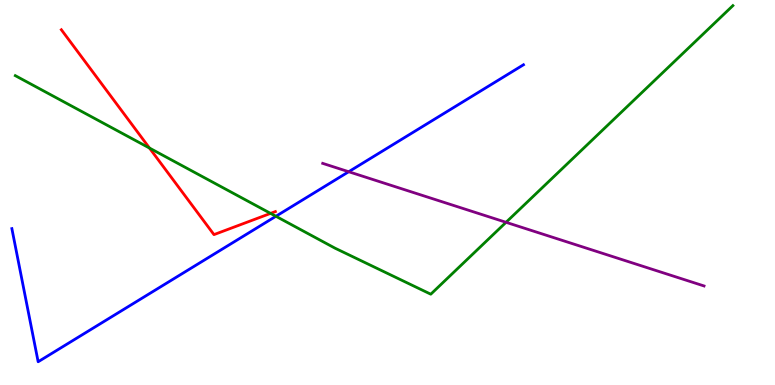[{'lines': ['blue', 'red'], 'intersections': []}, {'lines': ['green', 'red'], 'intersections': [{'x': 1.93, 'y': 6.15}, {'x': 3.49, 'y': 4.46}]}, {'lines': ['purple', 'red'], 'intersections': []}, {'lines': ['blue', 'green'], 'intersections': [{'x': 3.56, 'y': 4.38}]}, {'lines': ['blue', 'purple'], 'intersections': [{'x': 4.5, 'y': 5.54}]}, {'lines': ['green', 'purple'], 'intersections': [{'x': 6.53, 'y': 4.23}]}]